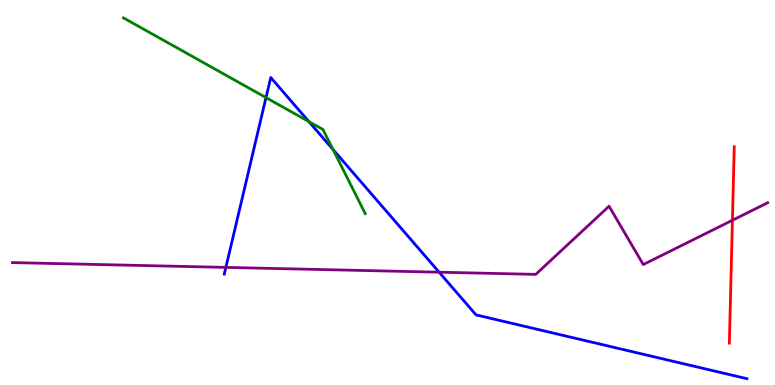[{'lines': ['blue', 'red'], 'intersections': []}, {'lines': ['green', 'red'], 'intersections': []}, {'lines': ['purple', 'red'], 'intersections': [{'x': 9.45, 'y': 4.28}]}, {'lines': ['blue', 'green'], 'intersections': [{'x': 3.43, 'y': 7.46}, {'x': 3.99, 'y': 6.84}, {'x': 4.3, 'y': 6.12}]}, {'lines': ['blue', 'purple'], 'intersections': [{'x': 2.91, 'y': 3.05}, {'x': 5.67, 'y': 2.93}]}, {'lines': ['green', 'purple'], 'intersections': []}]